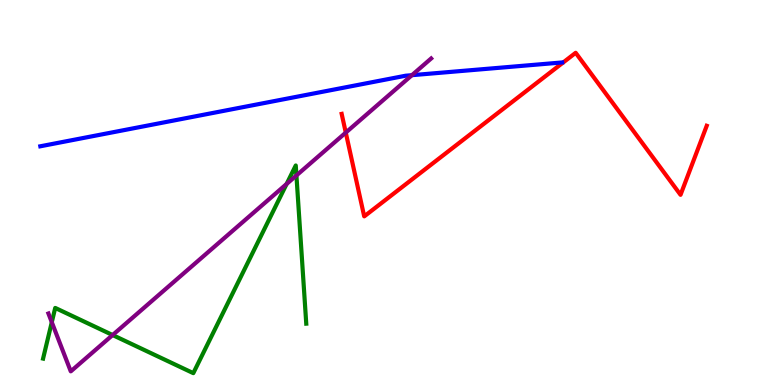[{'lines': ['blue', 'red'], 'intersections': []}, {'lines': ['green', 'red'], 'intersections': []}, {'lines': ['purple', 'red'], 'intersections': [{'x': 4.46, 'y': 6.56}]}, {'lines': ['blue', 'green'], 'intersections': []}, {'lines': ['blue', 'purple'], 'intersections': [{'x': 5.32, 'y': 8.05}]}, {'lines': ['green', 'purple'], 'intersections': [{'x': 0.668, 'y': 1.63}, {'x': 1.45, 'y': 1.3}, {'x': 3.7, 'y': 5.22}, {'x': 3.82, 'y': 5.44}]}]